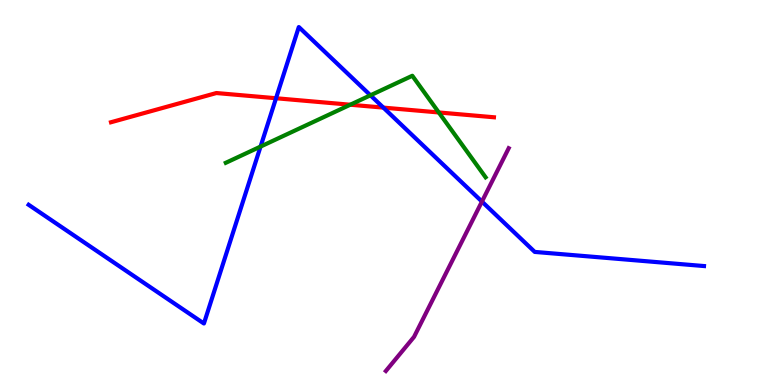[{'lines': ['blue', 'red'], 'intersections': [{'x': 3.56, 'y': 7.45}, {'x': 4.95, 'y': 7.2}]}, {'lines': ['green', 'red'], 'intersections': [{'x': 4.52, 'y': 7.28}, {'x': 5.66, 'y': 7.08}]}, {'lines': ['purple', 'red'], 'intersections': []}, {'lines': ['blue', 'green'], 'intersections': [{'x': 3.36, 'y': 6.19}, {'x': 4.78, 'y': 7.52}]}, {'lines': ['blue', 'purple'], 'intersections': [{'x': 6.22, 'y': 4.76}]}, {'lines': ['green', 'purple'], 'intersections': []}]